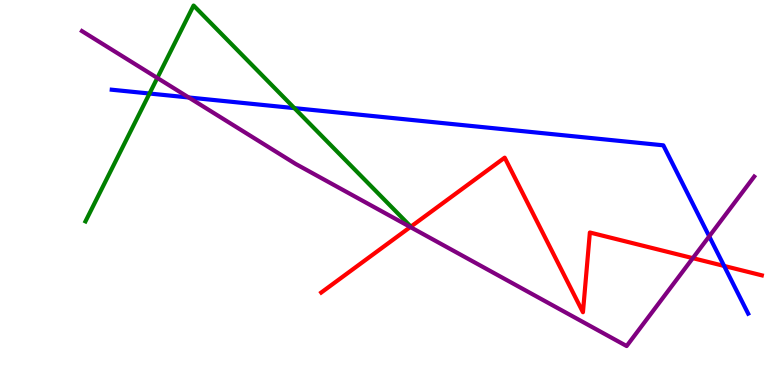[{'lines': ['blue', 'red'], 'intersections': [{'x': 9.34, 'y': 3.09}]}, {'lines': ['green', 'red'], 'intersections': []}, {'lines': ['purple', 'red'], 'intersections': [{'x': 5.29, 'y': 4.1}, {'x': 8.94, 'y': 3.29}]}, {'lines': ['blue', 'green'], 'intersections': [{'x': 1.93, 'y': 7.57}, {'x': 3.8, 'y': 7.19}]}, {'lines': ['blue', 'purple'], 'intersections': [{'x': 2.44, 'y': 7.47}, {'x': 9.15, 'y': 3.86}]}, {'lines': ['green', 'purple'], 'intersections': [{'x': 2.03, 'y': 7.98}]}]